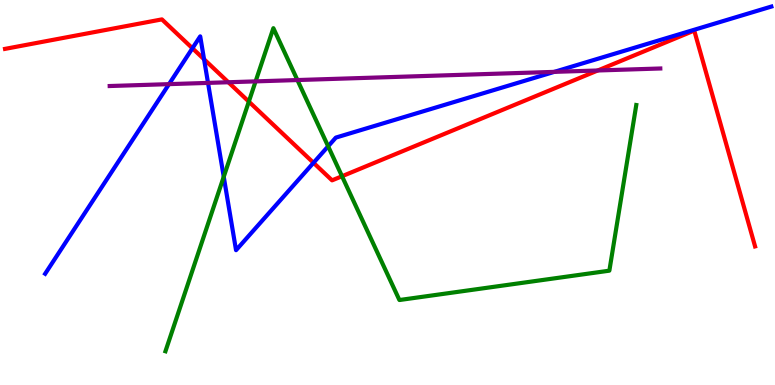[{'lines': ['blue', 'red'], 'intersections': [{'x': 2.48, 'y': 8.75}, {'x': 2.63, 'y': 8.46}, {'x': 4.05, 'y': 5.77}]}, {'lines': ['green', 'red'], 'intersections': [{'x': 3.21, 'y': 7.36}, {'x': 4.41, 'y': 5.42}]}, {'lines': ['purple', 'red'], 'intersections': [{'x': 2.95, 'y': 7.86}, {'x': 7.71, 'y': 8.17}]}, {'lines': ['blue', 'green'], 'intersections': [{'x': 2.89, 'y': 5.41}, {'x': 4.23, 'y': 6.2}]}, {'lines': ['blue', 'purple'], 'intersections': [{'x': 2.18, 'y': 7.81}, {'x': 2.68, 'y': 7.85}, {'x': 7.15, 'y': 8.13}]}, {'lines': ['green', 'purple'], 'intersections': [{'x': 3.3, 'y': 7.89}, {'x': 3.84, 'y': 7.92}]}]